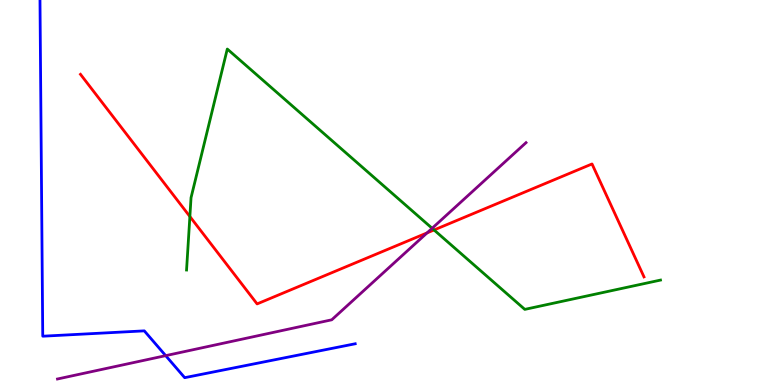[{'lines': ['blue', 'red'], 'intersections': []}, {'lines': ['green', 'red'], 'intersections': [{'x': 2.45, 'y': 4.38}, {'x': 5.6, 'y': 4.03}]}, {'lines': ['purple', 'red'], 'intersections': [{'x': 5.51, 'y': 3.95}]}, {'lines': ['blue', 'green'], 'intersections': []}, {'lines': ['blue', 'purple'], 'intersections': [{'x': 2.14, 'y': 0.763}]}, {'lines': ['green', 'purple'], 'intersections': [{'x': 5.58, 'y': 4.07}]}]